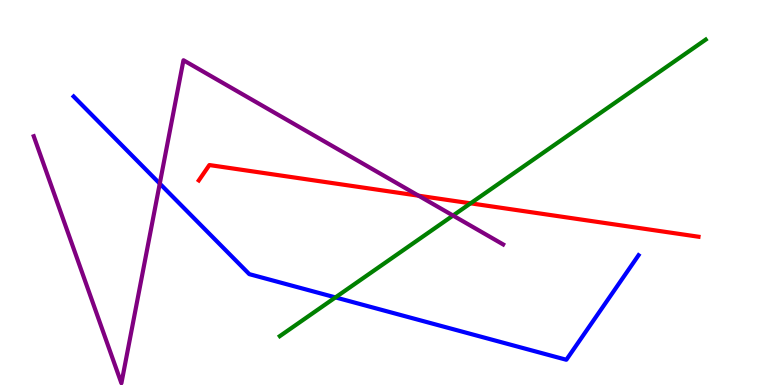[{'lines': ['blue', 'red'], 'intersections': []}, {'lines': ['green', 'red'], 'intersections': [{'x': 6.07, 'y': 4.72}]}, {'lines': ['purple', 'red'], 'intersections': [{'x': 5.4, 'y': 4.92}]}, {'lines': ['blue', 'green'], 'intersections': [{'x': 4.33, 'y': 2.28}]}, {'lines': ['blue', 'purple'], 'intersections': [{'x': 2.06, 'y': 5.23}]}, {'lines': ['green', 'purple'], 'intersections': [{'x': 5.85, 'y': 4.4}]}]